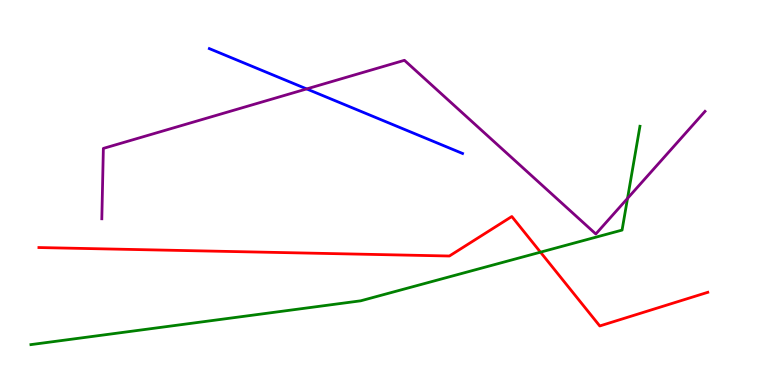[{'lines': ['blue', 'red'], 'intersections': []}, {'lines': ['green', 'red'], 'intersections': [{'x': 6.97, 'y': 3.45}]}, {'lines': ['purple', 'red'], 'intersections': []}, {'lines': ['blue', 'green'], 'intersections': []}, {'lines': ['blue', 'purple'], 'intersections': [{'x': 3.96, 'y': 7.69}]}, {'lines': ['green', 'purple'], 'intersections': [{'x': 8.1, 'y': 4.85}]}]